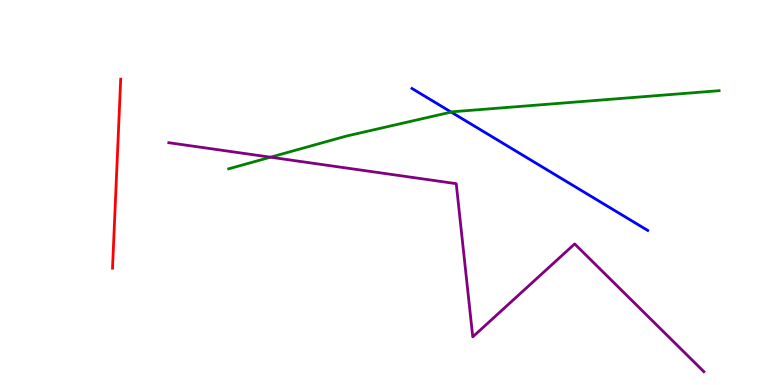[{'lines': ['blue', 'red'], 'intersections': []}, {'lines': ['green', 'red'], 'intersections': []}, {'lines': ['purple', 'red'], 'intersections': []}, {'lines': ['blue', 'green'], 'intersections': [{'x': 5.82, 'y': 7.09}]}, {'lines': ['blue', 'purple'], 'intersections': []}, {'lines': ['green', 'purple'], 'intersections': [{'x': 3.49, 'y': 5.92}]}]